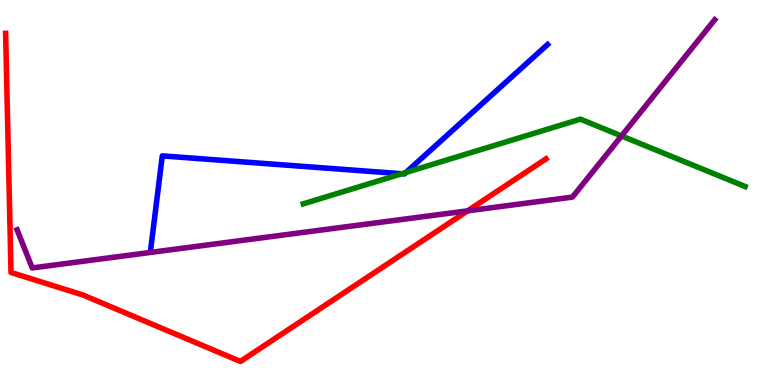[{'lines': ['blue', 'red'], 'intersections': []}, {'lines': ['green', 'red'], 'intersections': []}, {'lines': ['purple', 'red'], 'intersections': [{'x': 6.03, 'y': 4.52}]}, {'lines': ['blue', 'green'], 'intersections': [{'x': 5.18, 'y': 5.49}, {'x': 5.24, 'y': 5.52}]}, {'lines': ['blue', 'purple'], 'intersections': []}, {'lines': ['green', 'purple'], 'intersections': [{'x': 8.02, 'y': 6.47}]}]